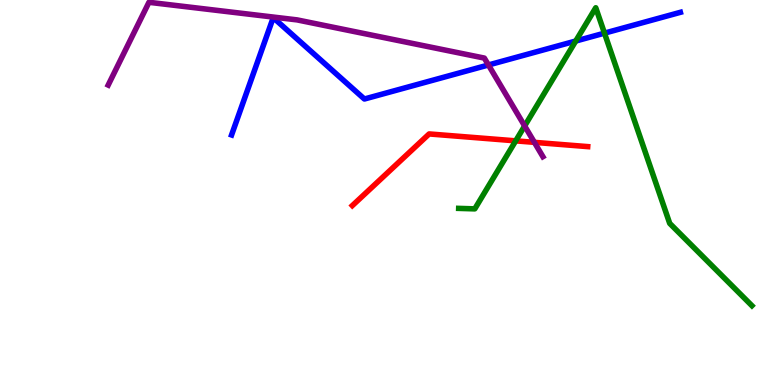[{'lines': ['blue', 'red'], 'intersections': []}, {'lines': ['green', 'red'], 'intersections': [{'x': 6.65, 'y': 6.34}]}, {'lines': ['purple', 'red'], 'intersections': [{'x': 6.9, 'y': 6.3}]}, {'lines': ['blue', 'green'], 'intersections': [{'x': 7.43, 'y': 8.93}, {'x': 7.8, 'y': 9.14}]}, {'lines': ['blue', 'purple'], 'intersections': [{'x': 6.3, 'y': 8.31}]}, {'lines': ['green', 'purple'], 'intersections': [{'x': 6.77, 'y': 6.73}]}]